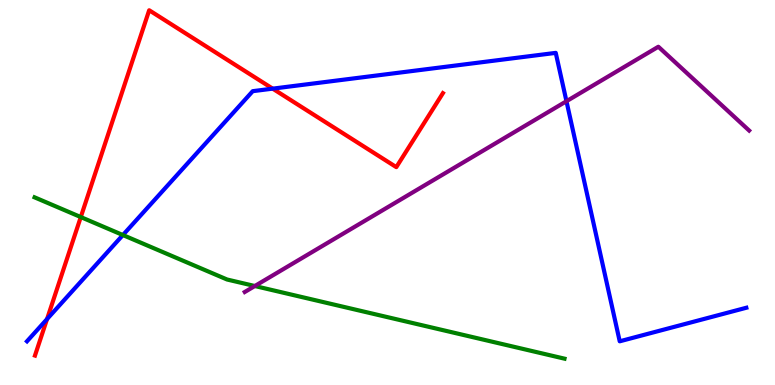[{'lines': ['blue', 'red'], 'intersections': [{'x': 0.607, 'y': 1.71}, {'x': 3.52, 'y': 7.7}]}, {'lines': ['green', 'red'], 'intersections': [{'x': 1.04, 'y': 4.36}]}, {'lines': ['purple', 'red'], 'intersections': []}, {'lines': ['blue', 'green'], 'intersections': [{'x': 1.59, 'y': 3.9}]}, {'lines': ['blue', 'purple'], 'intersections': [{'x': 7.31, 'y': 7.37}]}, {'lines': ['green', 'purple'], 'intersections': [{'x': 3.29, 'y': 2.57}]}]